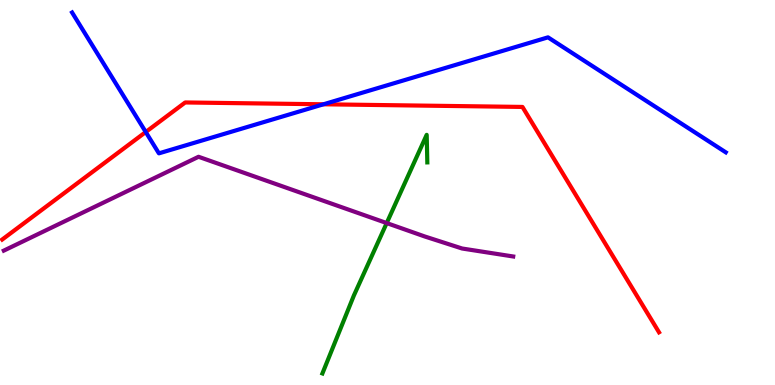[{'lines': ['blue', 'red'], 'intersections': [{'x': 1.88, 'y': 6.57}, {'x': 4.17, 'y': 7.29}]}, {'lines': ['green', 'red'], 'intersections': []}, {'lines': ['purple', 'red'], 'intersections': []}, {'lines': ['blue', 'green'], 'intersections': []}, {'lines': ['blue', 'purple'], 'intersections': []}, {'lines': ['green', 'purple'], 'intersections': [{'x': 4.99, 'y': 4.21}]}]